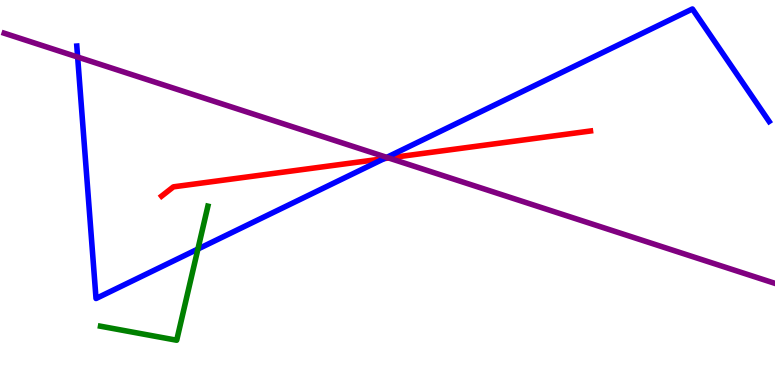[{'lines': ['blue', 'red'], 'intersections': [{'x': 4.96, 'y': 5.88}]}, {'lines': ['green', 'red'], 'intersections': []}, {'lines': ['purple', 'red'], 'intersections': [{'x': 5.02, 'y': 5.9}]}, {'lines': ['blue', 'green'], 'intersections': [{'x': 2.55, 'y': 3.53}]}, {'lines': ['blue', 'purple'], 'intersections': [{'x': 1.0, 'y': 8.52}, {'x': 4.99, 'y': 5.91}]}, {'lines': ['green', 'purple'], 'intersections': []}]